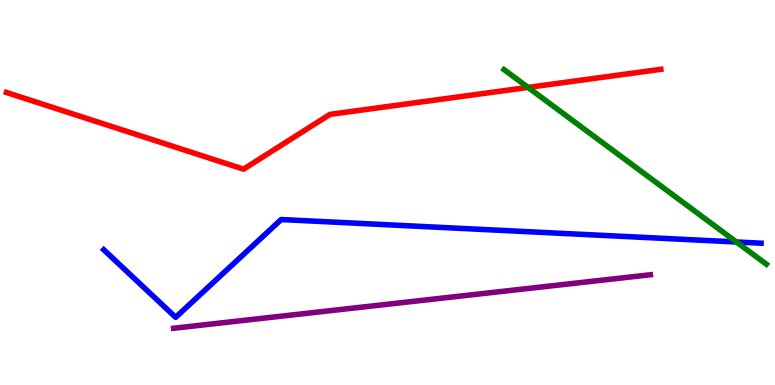[{'lines': ['blue', 'red'], 'intersections': []}, {'lines': ['green', 'red'], 'intersections': [{'x': 6.81, 'y': 7.73}]}, {'lines': ['purple', 'red'], 'intersections': []}, {'lines': ['blue', 'green'], 'intersections': [{'x': 9.5, 'y': 3.71}]}, {'lines': ['blue', 'purple'], 'intersections': []}, {'lines': ['green', 'purple'], 'intersections': []}]